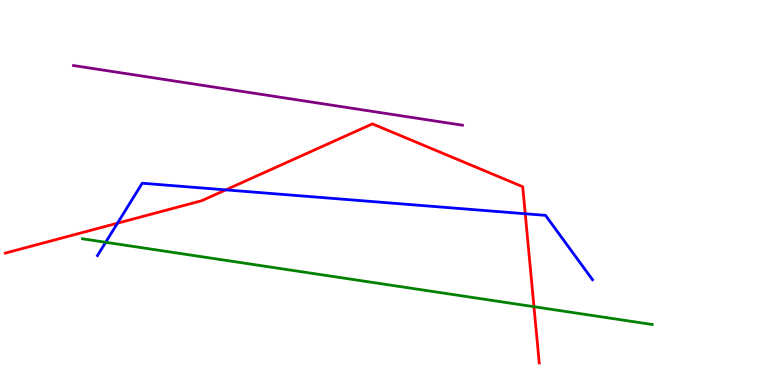[{'lines': ['blue', 'red'], 'intersections': [{'x': 1.52, 'y': 4.2}, {'x': 2.91, 'y': 5.07}, {'x': 6.78, 'y': 4.45}]}, {'lines': ['green', 'red'], 'intersections': [{'x': 6.89, 'y': 2.03}]}, {'lines': ['purple', 'red'], 'intersections': []}, {'lines': ['blue', 'green'], 'intersections': [{'x': 1.36, 'y': 3.71}]}, {'lines': ['blue', 'purple'], 'intersections': []}, {'lines': ['green', 'purple'], 'intersections': []}]